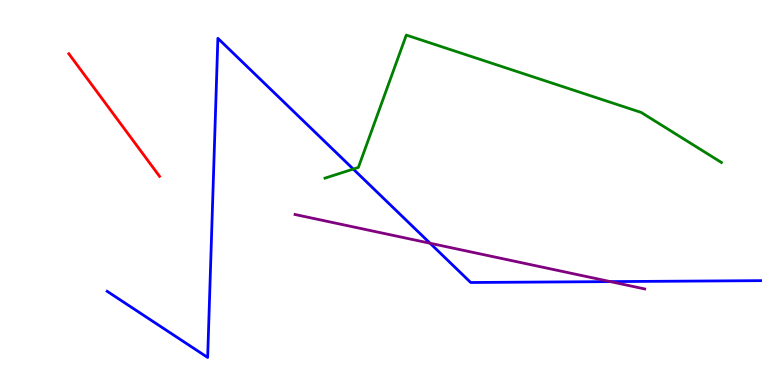[{'lines': ['blue', 'red'], 'intersections': []}, {'lines': ['green', 'red'], 'intersections': []}, {'lines': ['purple', 'red'], 'intersections': []}, {'lines': ['blue', 'green'], 'intersections': [{'x': 4.56, 'y': 5.61}]}, {'lines': ['blue', 'purple'], 'intersections': [{'x': 5.55, 'y': 3.68}, {'x': 7.87, 'y': 2.69}]}, {'lines': ['green', 'purple'], 'intersections': []}]